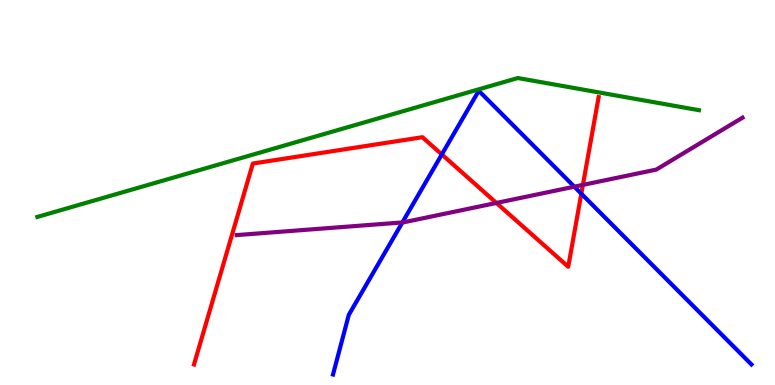[{'lines': ['blue', 'red'], 'intersections': [{'x': 5.7, 'y': 5.99}, {'x': 7.5, 'y': 4.97}]}, {'lines': ['green', 'red'], 'intersections': []}, {'lines': ['purple', 'red'], 'intersections': [{'x': 6.41, 'y': 4.73}, {'x': 7.52, 'y': 5.2}]}, {'lines': ['blue', 'green'], 'intersections': []}, {'lines': ['blue', 'purple'], 'intersections': [{'x': 5.19, 'y': 4.22}, {'x': 7.41, 'y': 5.15}]}, {'lines': ['green', 'purple'], 'intersections': []}]